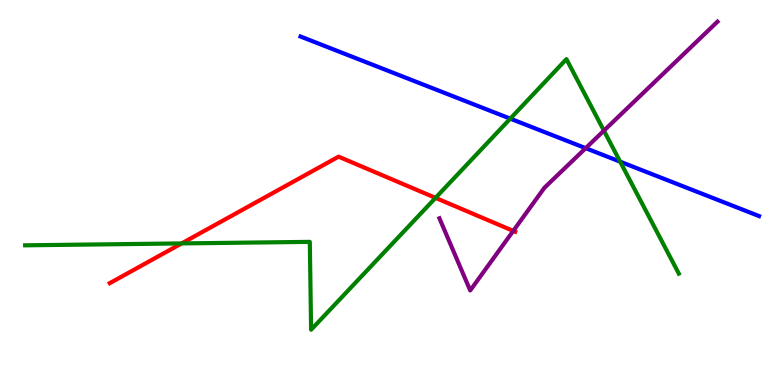[{'lines': ['blue', 'red'], 'intersections': []}, {'lines': ['green', 'red'], 'intersections': [{'x': 2.34, 'y': 3.68}, {'x': 5.62, 'y': 4.86}]}, {'lines': ['purple', 'red'], 'intersections': [{'x': 6.62, 'y': 4.0}]}, {'lines': ['blue', 'green'], 'intersections': [{'x': 6.58, 'y': 6.92}, {'x': 8.0, 'y': 5.8}]}, {'lines': ['blue', 'purple'], 'intersections': [{'x': 7.56, 'y': 6.15}]}, {'lines': ['green', 'purple'], 'intersections': [{'x': 7.79, 'y': 6.61}]}]